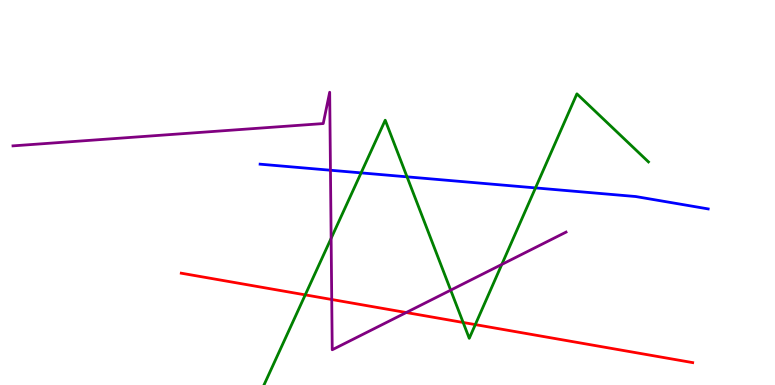[{'lines': ['blue', 'red'], 'intersections': []}, {'lines': ['green', 'red'], 'intersections': [{'x': 3.94, 'y': 2.34}, {'x': 5.98, 'y': 1.62}, {'x': 6.13, 'y': 1.57}]}, {'lines': ['purple', 'red'], 'intersections': [{'x': 4.28, 'y': 2.22}, {'x': 5.24, 'y': 1.88}]}, {'lines': ['blue', 'green'], 'intersections': [{'x': 4.66, 'y': 5.51}, {'x': 5.25, 'y': 5.41}, {'x': 6.91, 'y': 5.12}]}, {'lines': ['blue', 'purple'], 'intersections': [{'x': 4.26, 'y': 5.58}]}, {'lines': ['green', 'purple'], 'intersections': [{'x': 4.27, 'y': 3.81}, {'x': 5.82, 'y': 2.46}, {'x': 6.47, 'y': 3.13}]}]